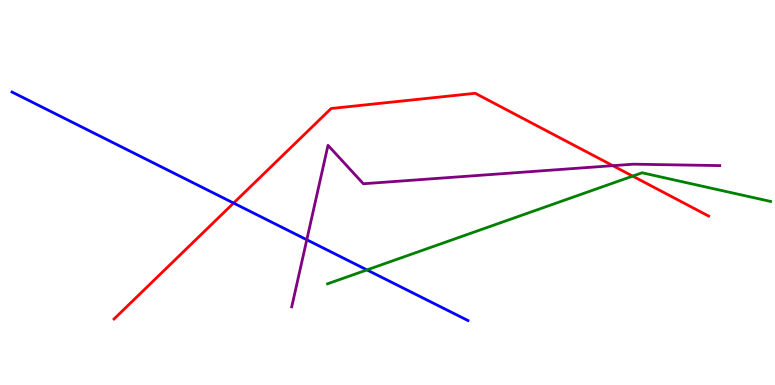[{'lines': ['blue', 'red'], 'intersections': [{'x': 3.01, 'y': 4.73}]}, {'lines': ['green', 'red'], 'intersections': [{'x': 8.16, 'y': 5.43}]}, {'lines': ['purple', 'red'], 'intersections': [{'x': 7.91, 'y': 5.7}]}, {'lines': ['blue', 'green'], 'intersections': [{'x': 4.73, 'y': 2.99}]}, {'lines': ['blue', 'purple'], 'intersections': [{'x': 3.96, 'y': 3.77}]}, {'lines': ['green', 'purple'], 'intersections': []}]